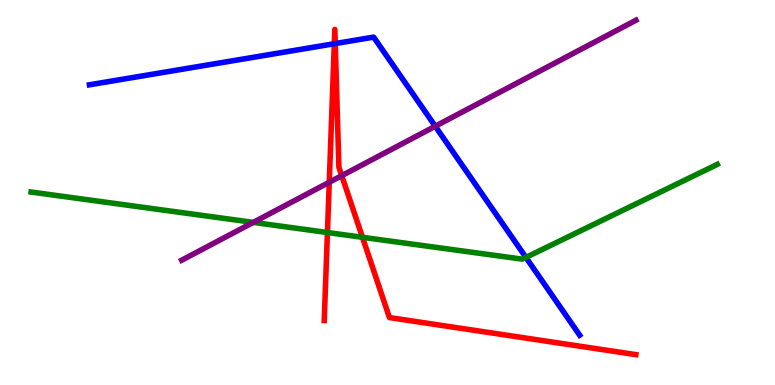[{'lines': ['blue', 'red'], 'intersections': [{'x': 4.31, 'y': 8.86}, {'x': 4.33, 'y': 8.87}]}, {'lines': ['green', 'red'], 'intersections': [{'x': 4.22, 'y': 3.96}, {'x': 4.68, 'y': 3.84}]}, {'lines': ['purple', 'red'], 'intersections': [{'x': 4.25, 'y': 5.27}, {'x': 4.41, 'y': 5.44}]}, {'lines': ['blue', 'green'], 'intersections': [{'x': 6.79, 'y': 3.31}]}, {'lines': ['blue', 'purple'], 'intersections': [{'x': 5.62, 'y': 6.72}]}, {'lines': ['green', 'purple'], 'intersections': [{'x': 3.27, 'y': 4.22}]}]